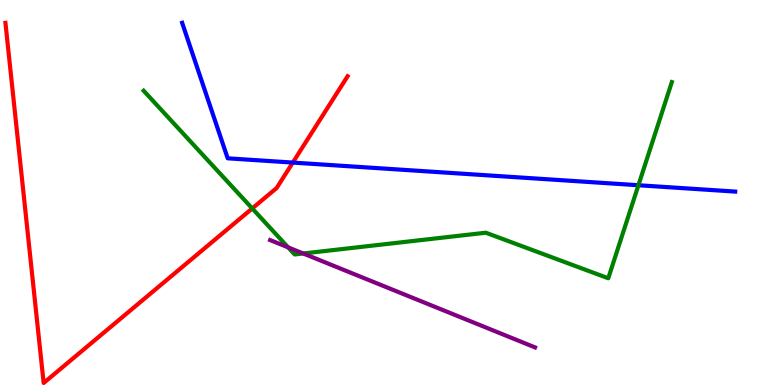[{'lines': ['blue', 'red'], 'intersections': [{'x': 3.78, 'y': 5.78}]}, {'lines': ['green', 'red'], 'intersections': [{'x': 3.25, 'y': 4.59}]}, {'lines': ['purple', 'red'], 'intersections': []}, {'lines': ['blue', 'green'], 'intersections': [{'x': 8.24, 'y': 5.19}]}, {'lines': ['blue', 'purple'], 'intersections': []}, {'lines': ['green', 'purple'], 'intersections': [{'x': 3.72, 'y': 3.57}, {'x': 3.91, 'y': 3.42}]}]